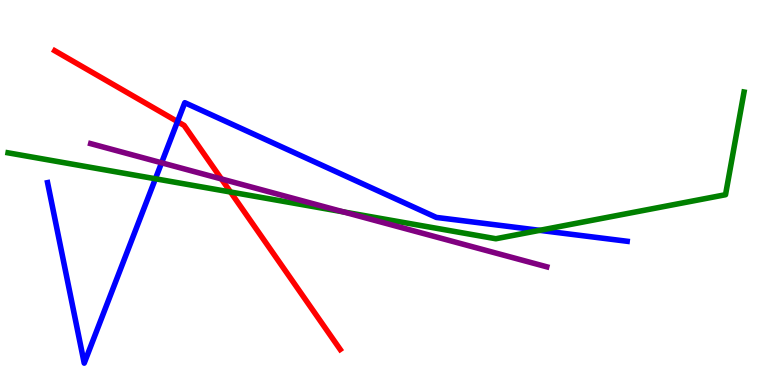[{'lines': ['blue', 'red'], 'intersections': [{'x': 2.29, 'y': 6.84}]}, {'lines': ['green', 'red'], 'intersections': [{'x': 2.97, 'y': 5.01}]}, {'lines': ['purple', 'red'], 'intersections': [{'x': 2.86, 'y': 5.35}]}, {'lines': ['blue', 'green'], 'intersections': [{'x': 2.01, 'y': 5.36}, {'x': 6.96, 'y': 4.02}]}, {'lines': ['blue', 'purple'], 'intersections': [{'x': 2.08, 'y': 5.77}]}, {'lines': ['green', 'purple'], 'intersections': [{'x': 4.43, 'y': 4.5}]}]